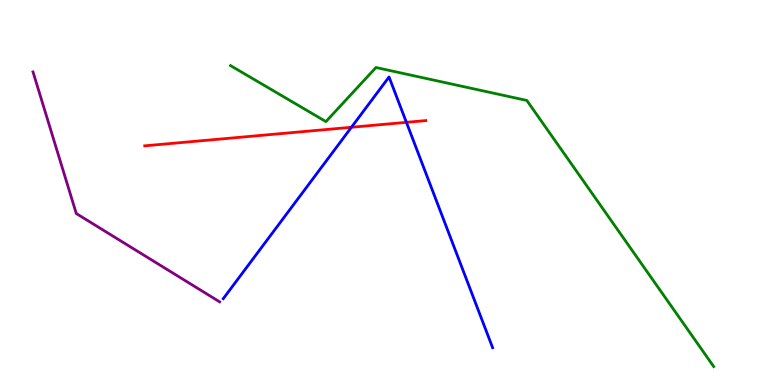[{'lines': ['blue', 'red'], 'intersections': [{'x': 4.53, 'y': 6.69}, {'x': 5.24, 'y': 6.82}]}, {'lines': ['green', 'red'], 'intersections': []}, {'lines': ['purple', 'red'], 'intersections': []}, {'lines': ['blue', 'green'], 'intersections': []}, {'lines': ['blue', 'purple'], 'intersections': []}, {'lines': ['green', 'purple'], 'intersections': []}]